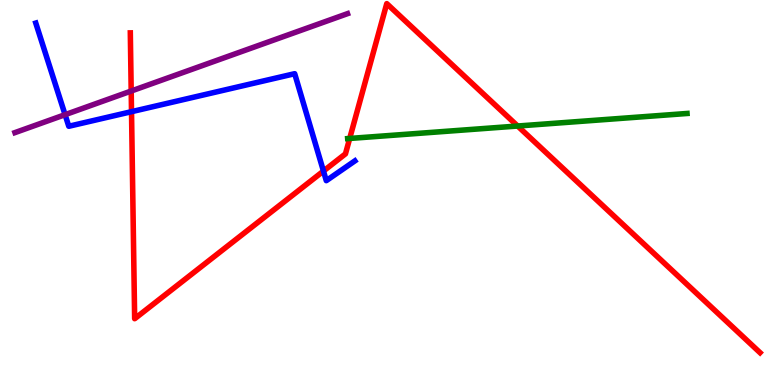[{'lines': ['blue', 'red'], 'intersections': [{'x': 1.7, 'y': 7.1}, {'x': 4.17, 'y': 5.56}]}, {'lines': ['green', 'red'], 'intersections': [{'x': 4.51, 'y': 6.4}, {'x': 6.68, 'y': 6.73}]}, {'lines': ['purple', 'red'], 'intersections': [{'x': 1.69, 'y': 7.64}]}, {'lines': ['blue', 'green'], 'intersections': []}, {'lines': ['blue', 'purple'], 'intersections': [{'x': 0.84, 'y': 7.02}]}, {'lines': ['green', 'purple'], 'intersections': []}]